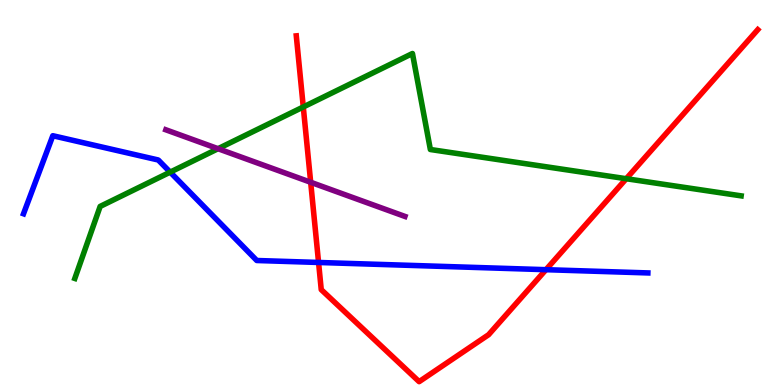[{'lines': ['blue', 'red'], 'intersections': [{'x': 4.11, 'y': 3.18}, {'x': 7.04, 'y': 3.0}]}, {'lines': ['green', 'red'], 'intersections': [{'x': 3.91, 'y': 7.22}, {'x': 8.08, 'y': 5.36}]}, {'lines': ['purple', 'red'], 'intersections': [{'x': 4.01, 'y': 5.27}]}, {'lines': ['blue', 'green'], 'intersections': [{'x': 2.2, 'y': 5.53}]}, {'lines': ['blue', 'purple'], 'intersections': []}, {'lines': ['green', 'purple'], 'intersections': [{'x': 2.81, 'y': 6.14}]}]